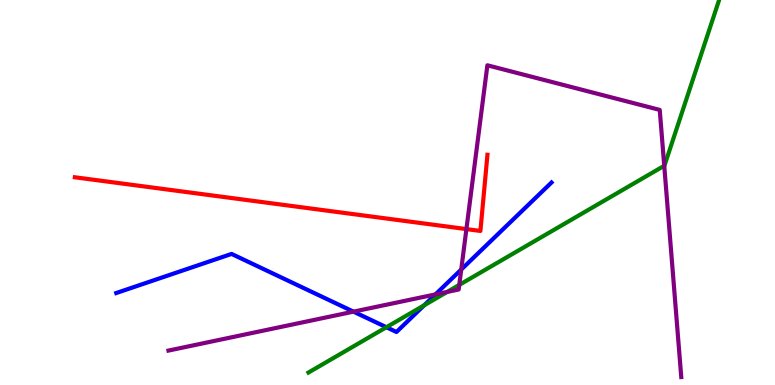[{'lines': ['blue', 'red'], 'intersections': []}, {'lines': ['green', 'red'], 'intersections': []}, {'lines': ['purple', 'red'], 'intersections': [{'x': 6.02, 'y': 4.05}]}, {'lines': ['blue', 'green'], 'intersections': [{'x': 4.99, 'y': 1.5}, {'x': 5.47, 'y': 2.07}]}, {'lines': ['blue', 'purple'], 'intersections': [{'x': 4.56, 'y': 1.91}, {'x': 5.62, 'y': 2.35}, {'x': 5.95, 'y': 3.0}]}, {'lines': ['green', 'purple'], 'intersections': [{'x': 5.77, 'y': 2.42}, {'x': 5.93, 'y': 2.6}, {'x': 8.57, 'y': 5.69}]}]